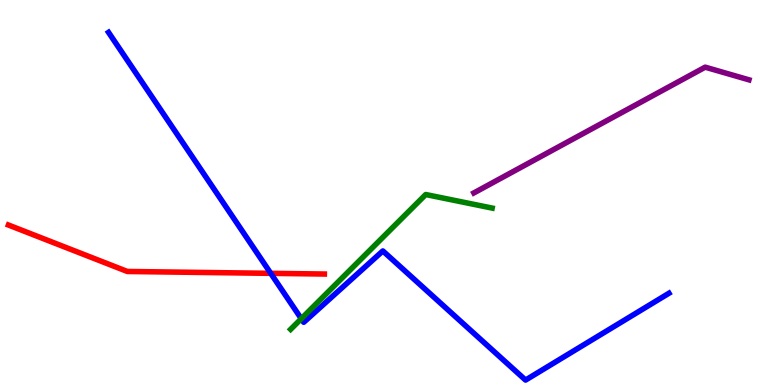[{'lines': ['blue', 'red'], 'intersections': [{'x': 3.49, 'y': 2.9}]}, {'lines': ['green', 'red'], 'intersections': []}, {'lines': ['purple', 'red'], 'intersections': []}, {'lines': ['blue', 'green'], 'intersections': [{'x': 3.89, 'y': 1.72}]}, {'lines': ['blue', 'purple'], 'intersections': []}, {'lines': ['green', 'purple'], 'intersections': []}]